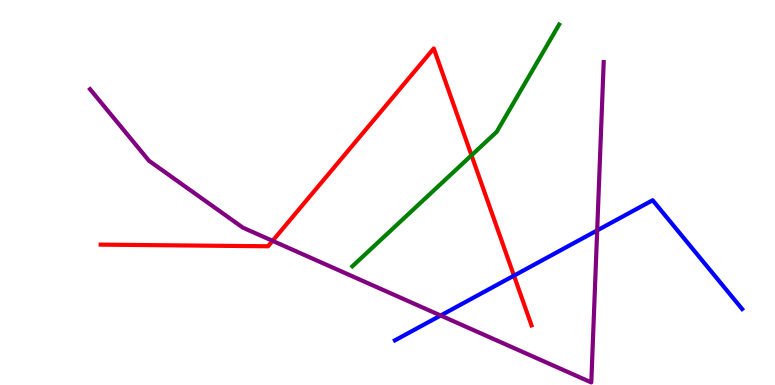[{'lines': ['blue', 'red'], 'intersections': [{'x': 6.63, 'y': 2.84}]}, {'lines': ['green', 'red'], 'intersections': [{'x': 6.08, 'y': 5.97}]}, {'lines': ['purple', 'red'], 'intersections': [{'x': 3.52, 'y': 3.74}]}, {'lines': ['blue', 'green'], 'intersections': []}, {'lines': ['blue', 'purple'], 'intersections': [{'x': 5.69, 'y': 1.81}, {'x': 7.71, 'y': 4.02}]}, {'lines': ['green', 'purple'], 'intersections': []}]